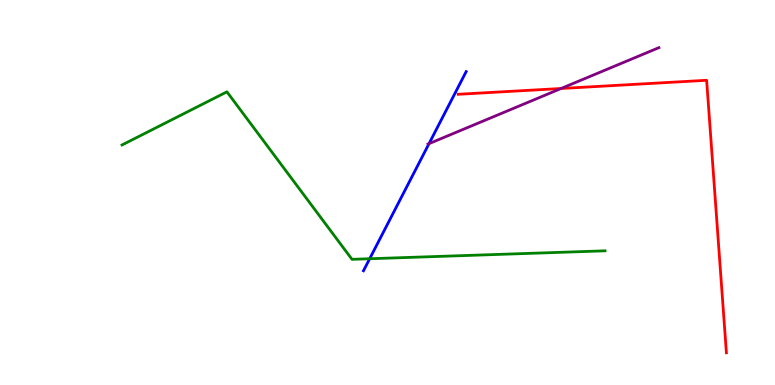[{'lines': ['blue', 'red'], 'intersections': []}, {'lines': ['green', 'red'], 'intersections': []}, {'lines': ['purple', 'red'], 'intersections': [{'x': 7.24, 'y': 7.7}]}, {'lines': ['blue', 'green'], 'intersections': [{'x': 4.77, 'y': 3.28}]}, {'lines': ['blue', 'purple'], 'intersections': [{'x': 5.54, 'y': 6.27}]}, {'lines': ['green', 'purple'], 'intersections': []}]